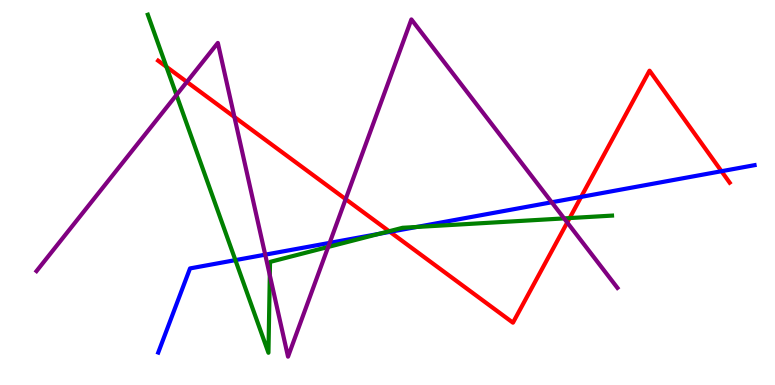[{'lines': ['blue', 'red'], 'intersections': [{'x': 5.03, 'y': 3.98}, {'x': 7.5, 'y': 4.89}, {'x': 9.31, 'y': 5.55}]}, {'lines': ['green', 'red'], 'intersections': [{'x': 2.15, 'y': 8.27}, {'x': 5.02, 'y': 3.99}, {'x': 7.35, 'y': 4.34}]}, {'lines': ['purple', 'red'], 'intersections': [{'x': 2.41, 'y': 7.87}, {'x': 3.02, 'y': 6.96}, {'x': 4.46, 'y': 4.83}, {'x': 7.32, 'y': 4.22}]}, {'lines': ['blue', 'green'], 'intersections': [{'x': 3.04, 'y': 3.24}, {'x': 4.89, 'y': 3.93}, {'x': 5.38, 'y': 4.1}]}, {'lines': ['blue', 'purple'], 'intersections': [{'x': 3.42, 'y': 3.39}, {'x': 4.25, 'y': 3.69}, {'x': 7.12, 'y': 4.75}]}, {'lines': ['green', 'purple'], 'intersections': [{'x': 2.28, 'y': 7.53}, {'x': 3.48, 'y': 2.85}, {'x': 4.23, 'y': 3.59}, {'x': 7.28, 'y': 4.33}]}]